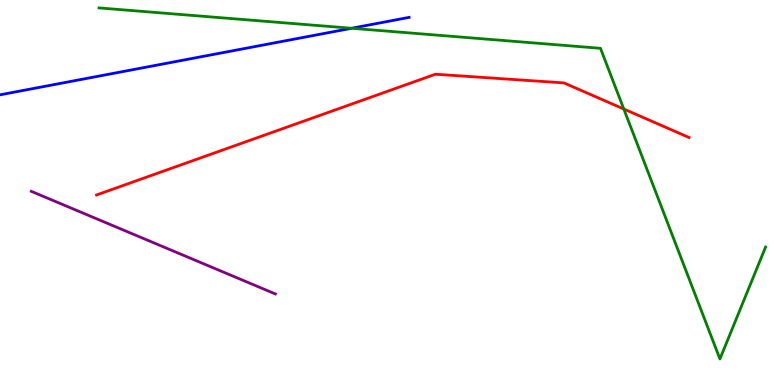[{'lines': ['blue', 'red'], 'intersections': []}, {'lines': ['green', 'red'], 'intersections': [{'x': 8.05, 'y': 7.17}]}, {'lines': ['purple', 'red'], 'intersections': []}, {'lines': ['blue', 'green'], 'intersections': [{'x': 4.54, 'y': 9.27}]}, {'lines': ['blue', 'purple'], 'intersections': []}, {'lines': ['green', 'purple'], 'intersections': []}]